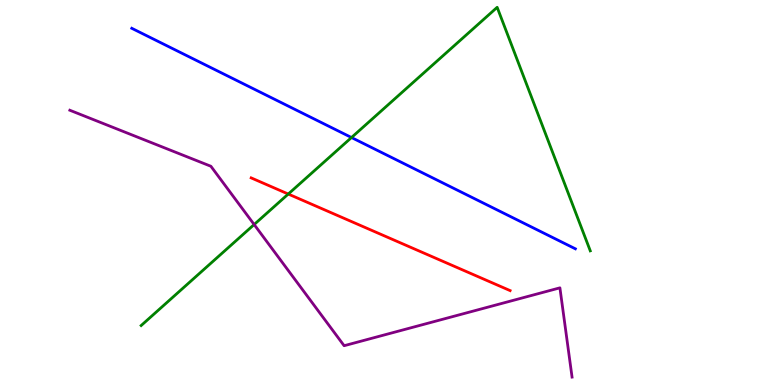[{'lines': ['blue', 'red'], 'intersections': []}, {'lines': ['green', 'red'], 'intersections': [{'x': 3.72, 'y': 4.96}]}, {'lines': ['purple', 'red'], 'intersections': []}, {'lines': ['blue', 'green'], 'intersections': [{'x': 4.54, 'y': 6.43}]}, {'lines': ['blue', 'purple'], 'intersections': []}, {'lines': ['green', 'purple'], 'intersections': [{'x': 3.28, 'y': 4.17}]}]